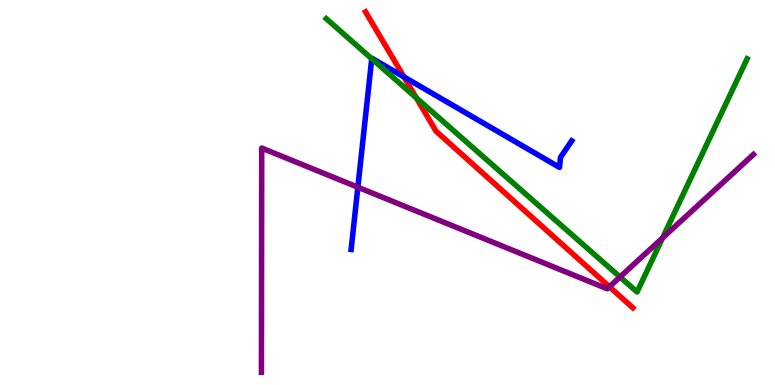[{'lines': ['blue', 'red'], 'intersections': [{'x': 5.21, 'y': 8.0}]}, {'lines': ['green', 'red'], 'intersections': [{'x': 5.37, 'y': 7.46}]}, {'lines': ['purple', 'red'], 'intersections': [{'x': 7.86, 'y': 2.55}]}, {'lines': ['blue', 'green'], 'intersections': [{'x': 4.8, 'y': 8.48}]}, {'lines': ['blue', 'purple'], 'intersections': [{'x': 4.62, 'y': 5.14}]}, {'lines': ['green', 'purple'], 'intersections': [{'x': 8.0, 'y': 2.81}, {'x': 8.55, 'y': 3.82}]}]